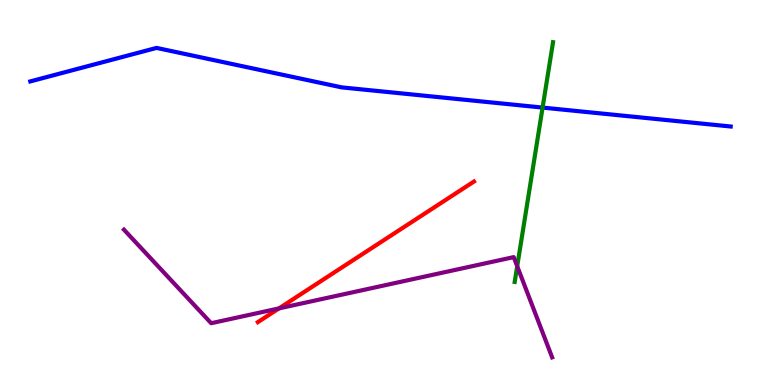[{'lines': ['blue', 'red'], 'intersections': []}, {'lines': ['green', 'red'], 'intersections': []}, {'lines': ['purple', 'red'], 'intersections': [{'x': 3.6, 'y': 1.99}]}, {'lines': ['blue', 'green'], 'intersections': [{'x': 7.0, 'y': 7.21}]}, {'lines': ['blue', 'purple'], 'intersections': []}, {'lines': ['green', 'purple'], 'intersections': [{'x': 6.67, 'y': 3.08}]}]